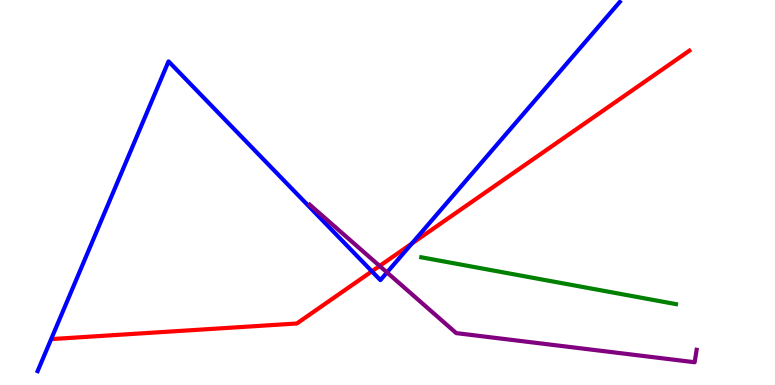[{'lines': ['blue', 'red'], 'intersections': [{'x': 4.8, 'y': 2.95}, {'x': 5.31, 'y': 3.67}]}, {'lines': ['green', 'red'], 'intersections': []}, {'lines': ['purple', 'red'], 'intersections': [{'x': 4.9, 'y': 3.09}]}, {'lines': ['blue', 'green'], 'intersections': []}, {'lines': ['blue', 'purple'], 'intersections': [{'x': 4.99, 'y': 2.92}]}, {'lines': ['green', 'purple'], 'intersections': []}]